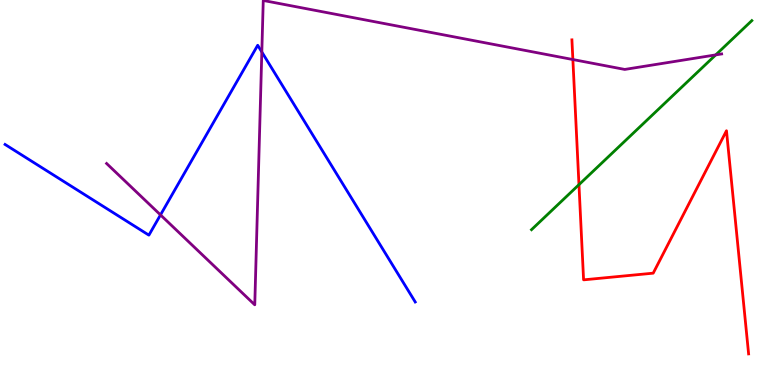[{'lines': ['blue', 'red'], 'intersections': []}, {'lines': ['green', 'red'], 'intersections': [{'x': 7.47, 'y': 5.2}]}, {'lines': ['purple', 'red'], 'intersections': [{'x': 7.39, 'y': 8.45}]}, {'lines': ['blue', 'green'], 'intersections': []}, {'lines': ['blue', 'purple'], 'intersections': [{'x': 2.07, 'y': 4.42}, {'x': 3.38, 'y': 8.65}]}, {'lines': ['green', 'purple'], 'intersections': [{'x': 9.24, 'y': 8.57}]}]